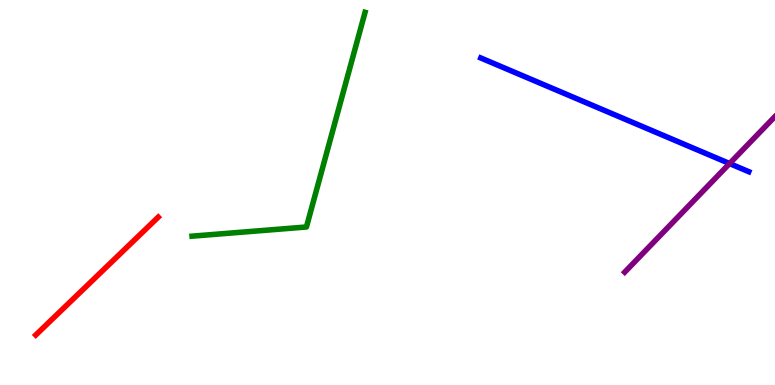[{'lines': ['blue', 'red'], 'intersections': []}, {'lines': ['green', 'red'], 'intersections': []}, {'lines': ['purple', 'red'], 'intersections': []}, {'lines': ['blue', 'green'], 'intersections': []}, {'lines': ['blue', 'purple'], 'intersections': [{'x': 9.41, 'y': 5.75}]}, {'lines': ['green', 'purple'], 'intersections': []}]